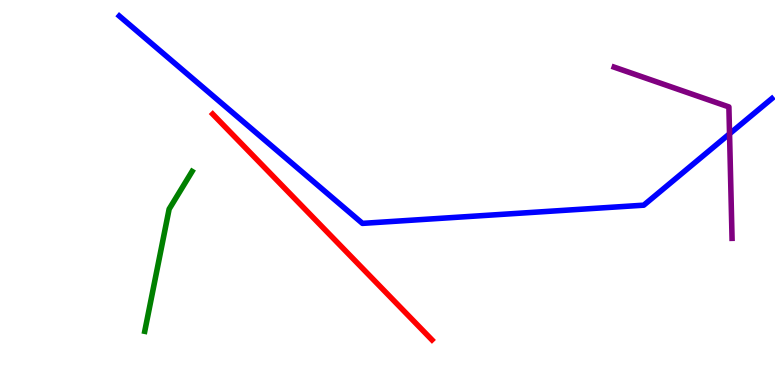[{'lines': ['blue', 'red'], 'intersections': []}, {'lines': ['green', 'red'], 'intersections': []}, {'lines': ['purple', 'red'], 'intersections': []}, {'lines': ['blue', 'green'], 'intersections': []}, {'lines': ['blue', 'purple'], 'intersections': [{'x': 9.41, 'y': 6.52}]}, {'lines': ['green', 'purple'], 'intersections': []}]